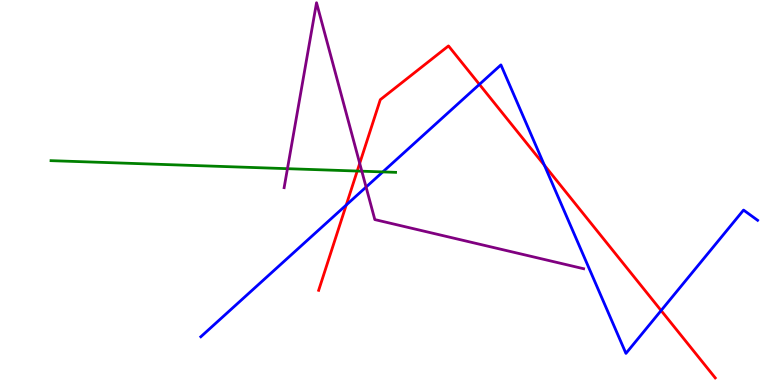[{'lines': ['blue', 'red'], 'intersections': [{'x': 4.47, 'y': 4.67}, {'x': 6.19, 'y': 7.81}, {'x': 7.02, 'y': 5.71}, {'x': 8.53, 'y': 1.93}]}, {'lines': ['green', 'red'], 'intersections': [{'x': 4.61, 'y': 5.56}]}, {'lines': ['purple', 'red'], 'intersections': [{'x': 4.64, 'y': 5.76}]}, {'lines': ['blue', 'green'], 'intersections': [{'x': 4.94, 'y': 5.53}]}, {'lines': ['blue', 'purple'], 'intersections': [{'x': 4.72, 'y': 5.14}]}, {'lines': ['green', 'purple'], 'intersections': [{'x': 3.71, 'y': 5.62}, {'x': 4.67, 'y': 5.55}]}]